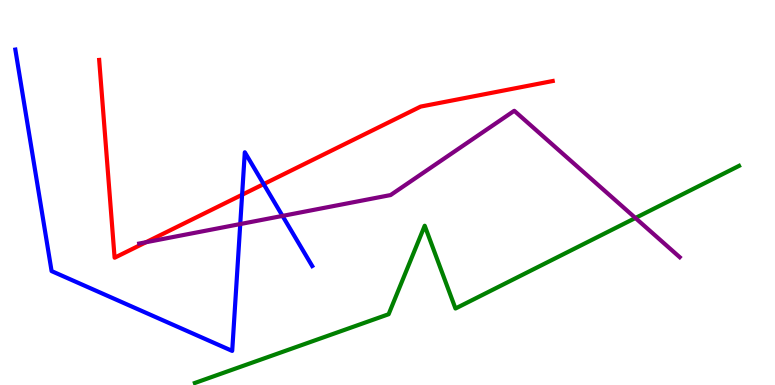[{'lines': ['blue', 'red'], 'intersections': [{'x': 3.12, 'y': 4.94}, {'x': 3.4, 'y': 5.22}]}, {'lines': ['green', 'red'], 'intersections': []}, {'lines': ['purple', 'red'], 'intersections': [{'x': 1.88, 'y': 3.71}]}, {'lines': ['blue', 'green'], 'intersections': []}, {'lines': ['blue', 'purple'], 'intersections': [{'x': 3.1, 'y': 4.18}, {'x': 3.65, 'y': 4.39}]}, {'lines': ['green', 'purple'], 'intersections': [{'x': 8.2, 'y': 4.34}]}]